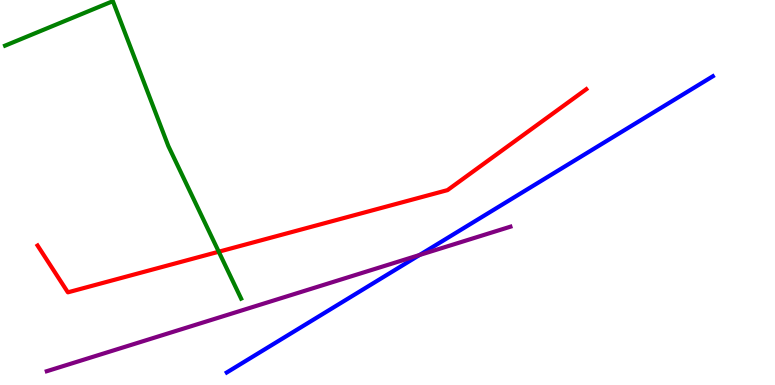[{'lines': ['blue', 'red'], 'intersections': []}, {'lines': ['green', 'red'], 'intersections': [{'x': 2.82, 'y': 3.46}]}, {'lines': ['purple', 'red'], 'intersections': []}, {'lines': ['blue', 'green'], 'intersections': []}, {'lines': ['blue', 'purple'], 'intersections': [{'x': 5.41, 'y': 3.38}]}, {'lines': ['green', 'purple'], 'intersections': []}]